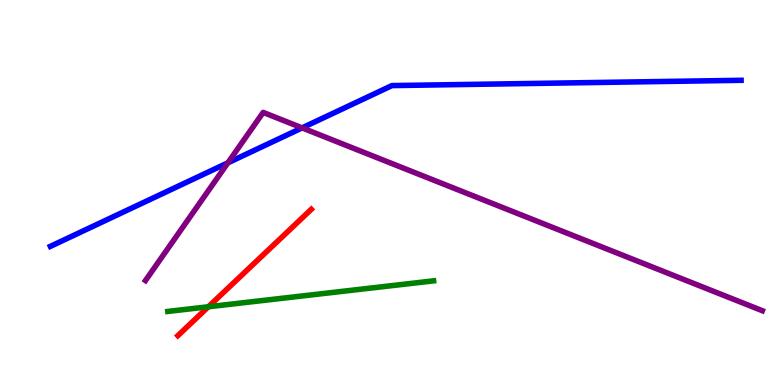[{'lines': ['blue', 'red'], 'intersections': []}, {'lines': ['green', 'red'], 'intersections': [{'x': 2.69, 'y': 2.03}]}, {'lines': ['purple', 'red'], 'intersections': []}, {'lines': ['blue', 'green'], 'intersections': []}, {'lines': ['blue', 'purple'], 'intersections': [{'x': 2.94, 'y': 5.77}, {'x': 3.9, 'y': 6.68}]}, {'lines': ['green', 'purple'], 'intersections': []}]